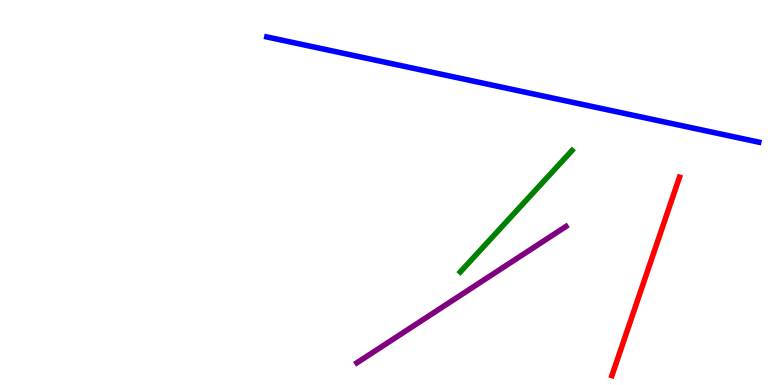[{'lines': ['blue', 'red'], 'intersections': []}, {'lines': ['green', 'red'], 'intersections': []}, {'lines': ['purple', 'red'], 'intersections': []}, {'lines': ['blue', 'green'], 'intersections': []}, {'lines': ['blue', 'purple'], 'intersections': []}, {'lines': ['green', 'purple'], 'intersections': []}]